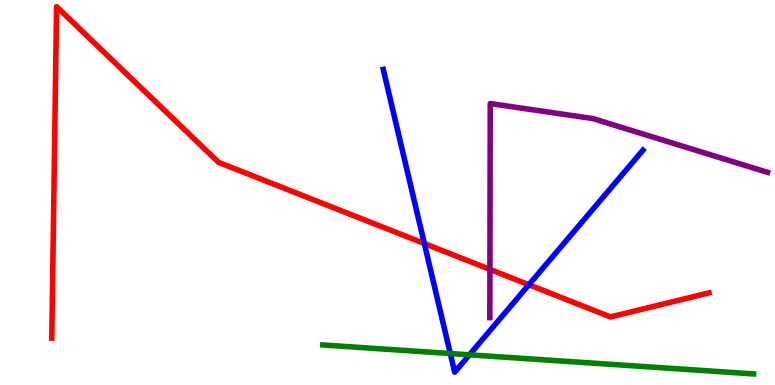[{'lines': ['blue', 'red'], 'intersections': [{'x': 5.48, 'y': 3.67}, {'x': 6.82, 'y': 2.6}]}, {'lines': ['green', 'red'], 'intersections': []}, {'lines': ['purple', 'red'], 'intersections': [{'x': 6.32, 'y': 3.0}]}, {'lines': ['blue', 'green'], 'intersections': [{'x': 5.81, 'y': 0.817}, {'x': 6.06, 'y': 0.784}]}, {'lines': ['blue', 'purple'], 'intersections': []}, {'lines': ['green', 'purple'], 'intersections': []}]